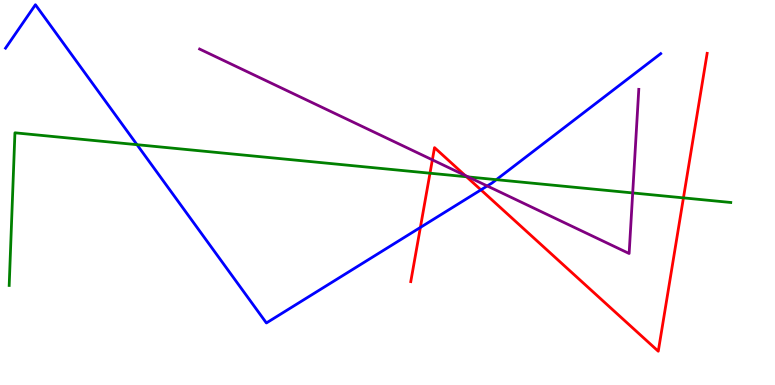[{'lines': ['blue', 'red'], 'intersections': [{'x': 5.42, 'y': 4.09}, {'x': 6.21, 'y': 5.07}]}, {'lines': ['green', 'red'], 'intersections': [{'x': 5.55, 'y': 5.5}, {'x': 6.02, 'y': 5.41}, {'x': 8.82, 'y': 4.86}]}, {'lines': ['purple', 'red'], 'intersections': [{'x': 5.58, 'y': 5.85}, {'x': 6.0, 'y': 5.44}]}, {'lines': ['blue', 'green'], 'intersections': [{'x': 1.77, 'y': 6.24}, {'x': 6.4, 'y': 5.33}]}, {'lines': ['blue', 'purple'], 'intersections': [{'x': 6.29, 'y': 5.17}]}, {'lines': ['green', 'purple'], 'intersections': [{'x': 6.04, 'y': 5.4}, {'x': 8.16, 'y': 4.99}]}]